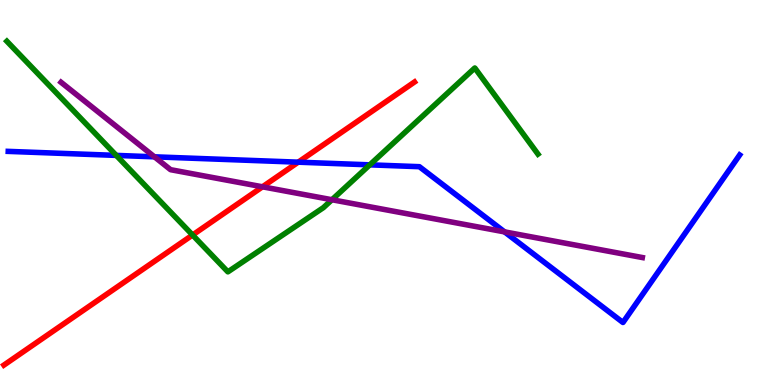[{'lines': ['blue', 'red'], 'intersections': [{'x': 3.85, 'y': 5.79}]}, {'lines': ['green', 'red'], 'intersections': [{'x': 2.48, 'y': 3.9}]}, {'lines': ['purple', 'red'], 'intersections': [{'x': 3.39, 'y': 5.15}]}, {'lines': ['blue', 'green'], 'intersections': [{'x': 1.5, 'y': 5.96}, {'x': 4.77, 'y': 5.72}]}, {'lines': ['blue', 'purple'], 'intersections': [{'x': 1.99, 'y': 5.93}, {'x': 6.51, 'y': 3.98}]}, {'lines': ['green', 'purple'], 'intersections': [{'x': 4.28, 'y': 4.81}]}]